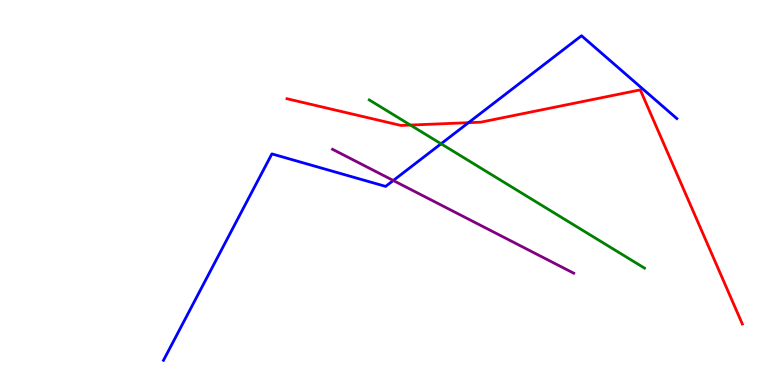[{'lines': ['blue', 'red'], 'intersections': [{'x': 6.04, 'y': 6.81}]}, {'lines': ['green', 'red'], 'intersections': [{'x': 5.3, 'y': 6.75}]}, {'lines': ['purple', 'red'], 'intersections': []}, {'lines': ['blue', 'green'], 'intersections': [{'x': 5.69, 'y': 6.27}]}, {'lines': ['blue', 'purple'], 'intersections': [{'x': 5.07, 'y': 5.31}]}, {'lines': ['green', 'purple'], 'intersections': []}]